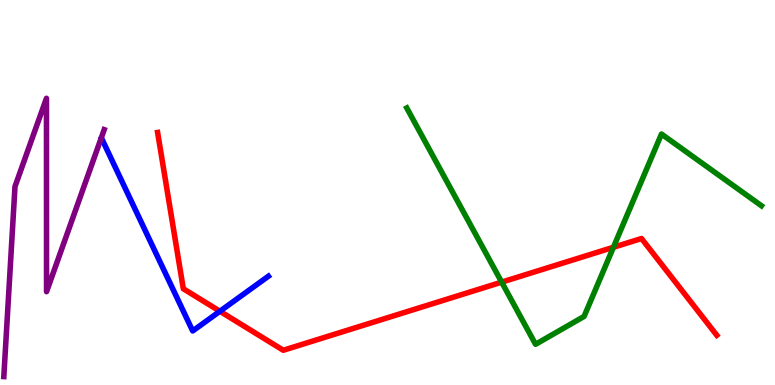[{'lines': ['blue', 'red'], 'intersections': [{'x': 2.84, 'y': 1.92}]}, {'lines': ['green', 'red'], 'intersections': [{'x': 6.47, 'y': 2.67}, {'x': 7.92, 'y': 3.58}]}, {'lines': ['purple', 'red'], 'intersections': []}, {'lines': ['blue', 'green'], 'intersections': []}, {'lines': ['blue', 'purple'], 'intersections': []}, {'lines': ['green', 'purple'], 'intersections': []}]